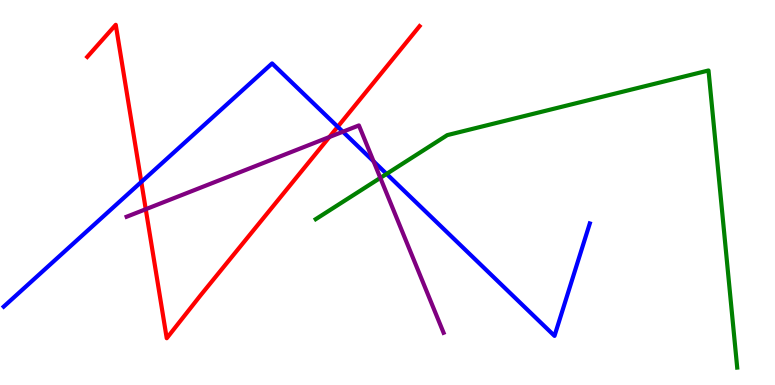[{'lines': ['blue', 'red'], 'intersections': [{'x': 1.82, 'y': 5.27}, {'x': 4.36, 'y': 6.71}]}, {'lines': ['green', 'red'], 'intersections': []}, {'lines': ['purple', 'red'], 'intersections': [{'x': 1.88, 'y': 4.57}, {'x': 4.25, 'y': 6.44}]}, {'lines': ['blue', 'green'], 'intersections': [{'x': 4.99, 'y': 5.48}]}, {'lines': ['blue', 'purple'], 'intersections': [{'x': 4.42, 'y': 6.58}, {'x': 4.82, 'y': 5.81}]}, {'lines': ['green', 'purple'], 'intersections': [{'x': 4.91, 'y': 5.38}]}]